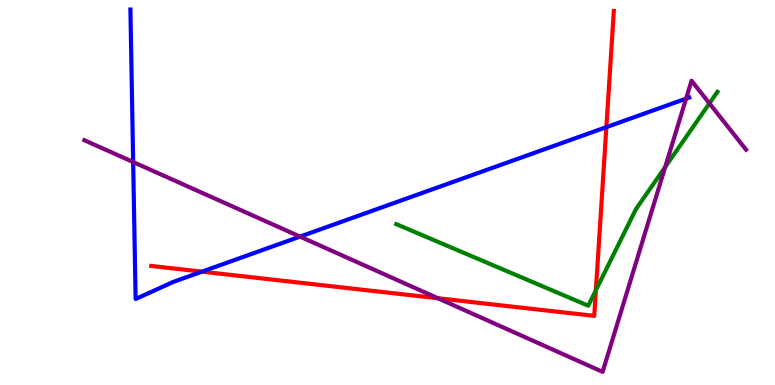[{'lines': ['blue', 'red'], 'intersections': [{'x': 2.61, 'y': 2.94}, {'x': 7.82, 'y': 6.7}]}, {'lines': ['green', 'red'], 'intersections': [{'x': 7.69, 'y': 2.46}]}, {'lines': ['purple', 'red'], 'intersections': [{'x': 5.65, 'y': 2.25}]}, {'lines': ['blue', 'green'], 'intersections': []}, {'lines': ['blue', 'purple'], 'intersections': [{'x': 1.72, 'y': 5.79}, {'x': 3.87, 'y': 3.85}, {'x': 8.85, 'y': 7.44}]}, {'lines': ['green', 'purple'], 'intersections': [{'x': 8.58, 'y': 5.66}, {'x': 9.15, 'y': 7.32}]}]